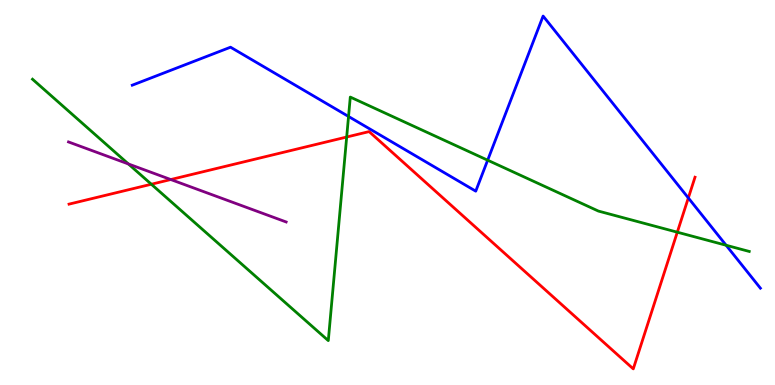[{'lines': ['blue', 'red'], 'intersections': [{'x': 8.88, 'y': 4.86}]}, {'lines': ['green', 'red'], 'intersections': [{'x': 1.95, 'y': 5.21}, {'x': 4.47, 'y': 6.44}, {'x': 8.74, 'y': 3.97}]}, {'lines': ['purple', 'red'], 'intersections': [{'x': 2.2, 'y': 5.34}]}, {'lines': ['blue', 'green'], 'intersections': [{'x': 4.5, 'y': 6.97}, {'x': 6.29, 'y': 5.84}, {'x': 9.37, 'y': 3.63}]}, {'lines': ['blue', 'purple'], 'intersections': []}, {'lines': ['green', 'purple'], 'intersections': [{'x': 1.66, 'y': 5.74}]}]